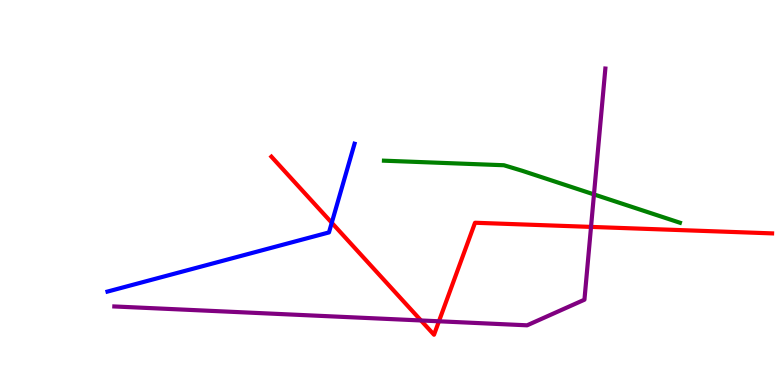[{'lines': ['blue', 'red'], 'intersections': [{'x': 4.28, 'y': 4.21}]}, {'lines': ['green', 'red'], 'intersections': []}, {'lines': ['purple', 'red'], 'intersections': [{'x': 5.43, 'y': 1.68}, {'x': 5.66, 'y': 1.65}, {'x': 7.63, 'y': 4.11}]}, {'lines': ['blue', 'green'], 'intersections': []}, {'lines': ['blue', 'purple'], 'intersections': []}, {'lines': ['green', 'purple'], 'intersections': [{'x': 7.66, 'y': 4.95}]}]